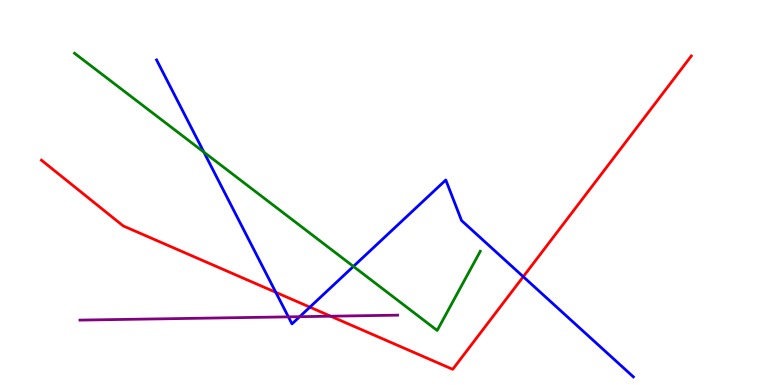[{'lines': ['blue', 'red'], 'intersections': [{'x': 3.56, 'y': 2.41}, {'x': 4.0, 'y': 2.02}, {'x': 6.75, 'y': 2.81}]}, {'lines': ['green', 'red'], 'intersections': []}, {'lines': ['purple', 'red'], 'intersections': [{'x': 4.27, 'y': 1.79}]}, {'lines': ['blue', 'green'], 'intersections': [{'x': 2.63, 'y': 6.05}, {'x': 4.56, 'y': 3.08}]}, {'lines': ['blue', 'purple'], 'intersections': [{'x': 3.72, 'y': 1.77}, {'x': 3.87, 'y': 1.77}]}, {'lines': ['green', 'purple'], 'intersections': []}]